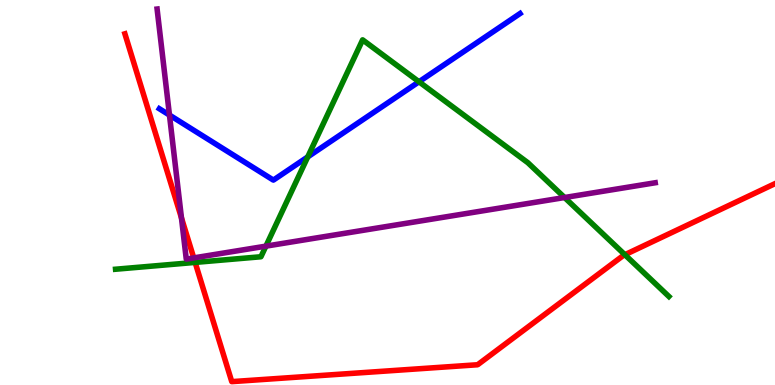[{'lines': ['blue', 'red'], 'intersections': []}, {'lines': ['green', 'red'], 'intersections': [{'x': 2.52, 'y': 3.18}, {'x': 8.06, 'y': 3.38}]}, {'lines': ['purple', 'red'], 'intersections': [{'x': 2.34, 'y': 4.34}, {'x': 2.5, 'y': 3.3}]}, {'lines': ['blue', 'green'], 'intersections': [{'x': 3.97, 'y': 5.92}, {'x': 5.41, 'y': 7.88}]}, {'lines': ['blue', 'purple'], 'intersections': [{'x': 2.19, 'y': 7.01}]}, {'lines': ['green', 'purple'], 'intersections': [{'x': 3.43, 'y': 3.61}, {'x': 7.28, 'y': 4.87}]}]